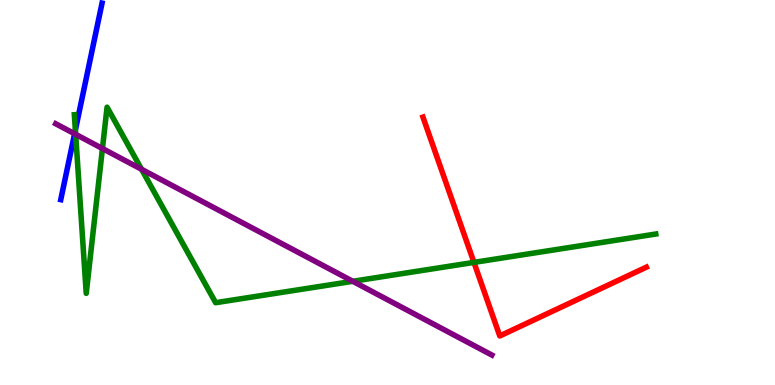[{'lines': ['blue', 'red'], 'intersections': []}, {'lines': ['green', 'red'], 'intersections': [{'x': 6.12, 'y': 3.18}]}, {'lines': ['purple', 'red'], 'intersections': []}, {'lines': ['blue', 'green'], 'intersections': [{'x': 0.972, 'y': 6.62}]}, {'lines': ['blue', 'purple'], 'intersections': [{'x': 0.963, 'y': 6.53}]}, {'lines': ['green', 'purple'], 'intersections': [{'x': 0.976, 'y': 6.51}, {'x': 1.32, 'y': 6.14}, {'x': 1.83, 'y': 5.6}, {'x': 4.55, 'y': 2.69}]}]